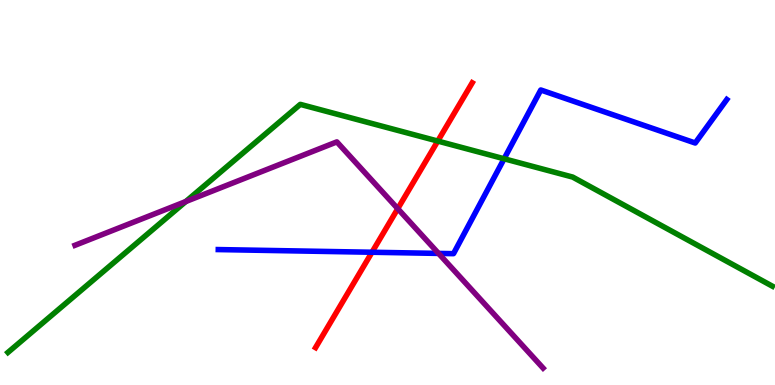[{'lines': ['blue', 'red'], 'intersections': [{'x': 4.8, 'y': 3.45}]}, {'lines': ['green', 'red'], 'intersections': [{'x': 5.65, 'y': 6.34}]}, {'lines': ['purple', 'red'], 'intersections': [{'x': 5.13, 'y': 4.58}]}, {'lines': ['blue', 'green'], 'intersections': [{'x': 6.5, 'y': 5.88}]}, {'lines': ['blue', 'purple'], 'intersections': [{'x': 5.66, 'y': 3.42}]}, {'lines': ['green', 'purple'], 'intersections': [{'x': 2.4, 'y': 4.77}]}]